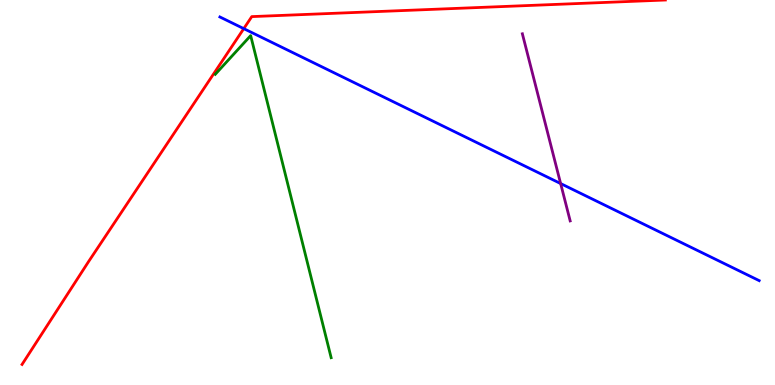[{'lines': ['blue', 'red'], 'intersections': [{'x': 3.15, 'y': 9.26}]}, {'lines': ['green', 'red'], 'intersections': []}, {'lines': ['purple', 'red'], 'intersections': []}, {'lines': ['blue', 'green'], 'intersections': []}, {'lines': ['blue', 'purple'], 'intersections': [{'x': 7.23, 'y': 5.23}]}, {'lines': ['green', 'purple'], 'intersections': []}]